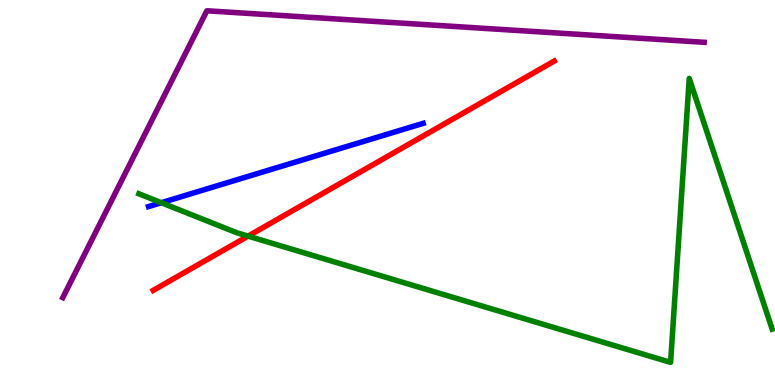[{'lines': ['blue', 'red'], 'intersections': []}, {'lines': ['green', 'red'], 'intersections': [{'x': 3.2, 'y': 3.87}]}, {'lines': ['purple', 'red'], 'intersections': []}, {'lines': ['blue', 'green'], 'intersections': [{'x': 2.08, 'y': 4.73}]}, {'lines': ['blue', 'purple'], 'intersections': []}, {'lines': ['green', 'purple'], 'intersections': []}]